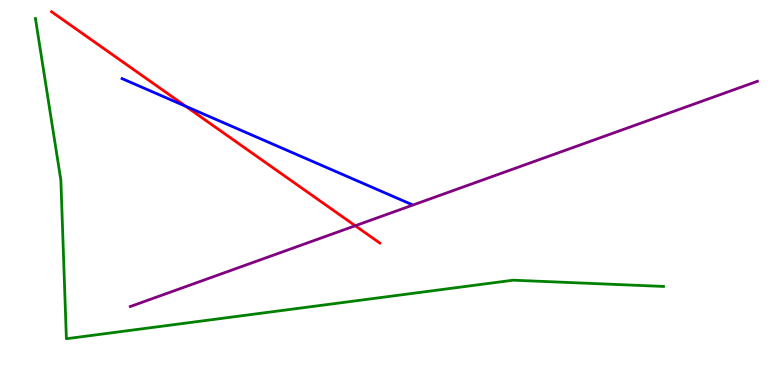[{'lines': ['blue', 'red'], 'intersections': [{'x': 2.4, 'y': 7.24}]}, {'lines': ['green', 'red'], 'intersections': []}, {'lines': ['purple', 'red'], 'intersections': [{'x': 4.58, 'y': 4.14}]}, {'lines': ['blue', 'green'], 'intersections': []}, {'lines': ['blue', 'purple'], 'intersections': []}, {'lines': ['green', 'purple'], 'intersections': []}]